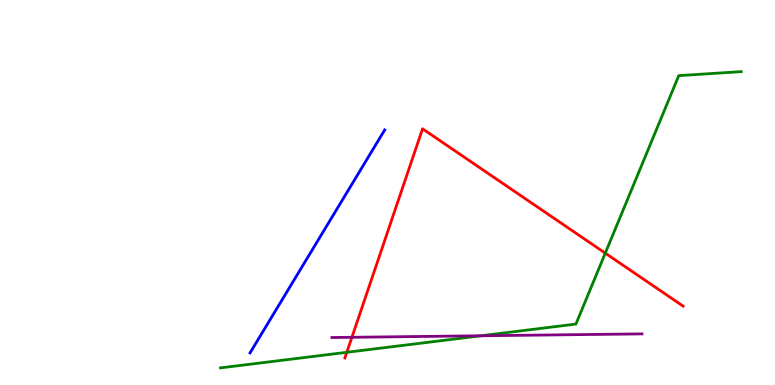[{'lines': ['blue', 'red'], 'intersections': []}, {'lines': ['green', 'red'], 'intersections': [{'x': 4.48, 'y': 0.849}, {'x': 7.81, 'y': 3.42}]}, {'lines': ['purple', 'red'], 'intersections': [{'x': 4.54, 'y': 1.24}]}, {'lines': ['blue', 'green'], 'intersections': []}, {'lines': ['blue', 'purple'], 'intersections': []}, {'lines': ['green', 'purple'], 'intersections': [{'x': 6.21, 'y': 1.28}]}]